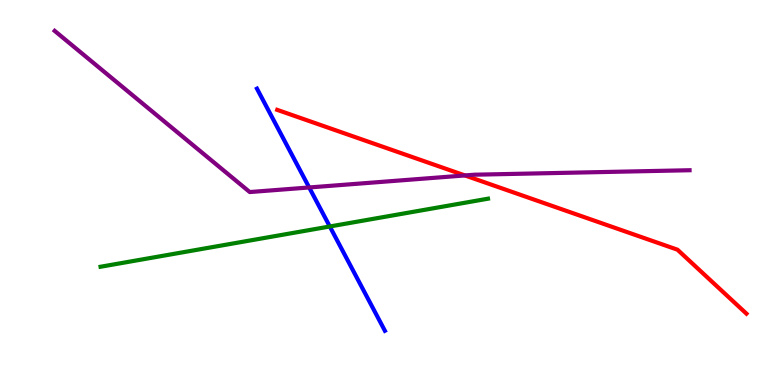[{'lines': ['blue', 'red'], 'intersections': []}, {'lines': ['green', 'red'], 'intersections': []}, {'lines': ['purple', 'red'], 'intersections': [{'x': 6.0, 'y': 5.44}]}, {'lines': ['blue', 'green'], 'intersections': [{'x': 4.26, 'y': 4.12}]}, {'lines': ['blue', 'purple'], 'intersections': [{'x': 3.99, 'y': 5.13}]}, {'lines': ['green', 'purple'], 'intersections': []}]